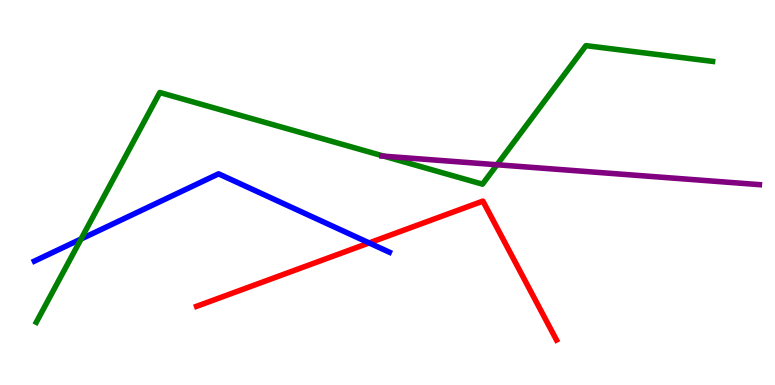[{'lines': ['blue', 'red'], 'intersections': [{'x': 4.76, 'y': 3.69}]}, {'lines': ['green', 'red'], 'intersections': []}, {'lines': ['purple', 'red'], 'intersections': []}, {'lines': ['blue', 'green'], 'intersections': [{'x': 1.05, 'y': 3.79}]}, {'lines': ['blue', 'purple'], 'intersections': []}, {'lines': ['green', 'purple'], 'intersections': [{'x': 4.95, 'y': 5.94}, {'x': 6.41, 'y': 5.72}]}]